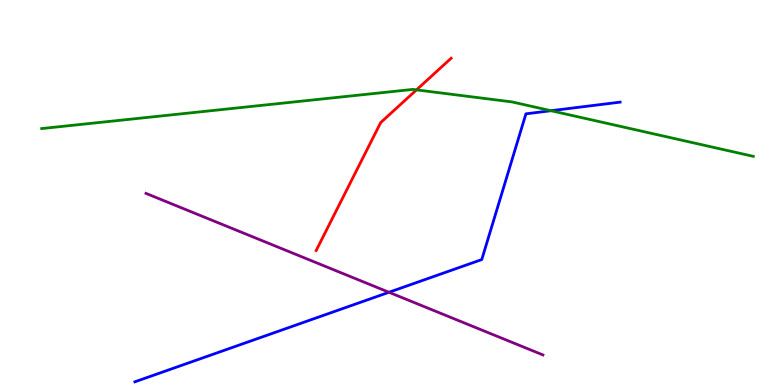[{'lines': ['blue', 'red'], 'intersections': []}, {'lines': ['green', 'red'], 'intersections': [{'x': 5.37, 'y': 7.67}]}, {'lines': ['purple', 'red'], 'intersections': []}, {'lines': ['blue', 'green'], 'intersections': [{'x': 7.11, 'y': 7.12}]}, {'lines': ['blue', 'purple'], 'intersections': [{'x': 5.02, 'y': 2.41}]}, {'lines': ['green', 'purple'], 'intersections': []}]